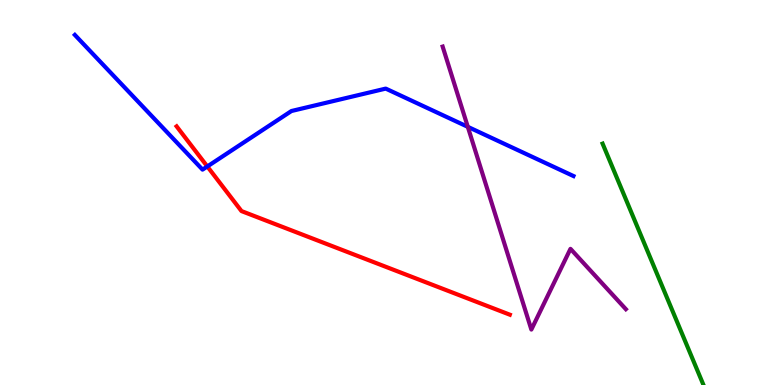[{'lines': ['blue', 'red'], 'intersections': [{'x': 2.68, 'y': 5.68}]}, {'lines': ['green', 'red'], 'intersections': []}, {'lines': ['purple', 'red'], 'intersections': []}, {'lines': ['blue', 'green'], 'intersections': []}, {'lines': ['blue', 'purple'], 'intersections': [{'x': 6.04, 'y': 6.71}]}, {'lines': ['green', 'purple'], 'intersections': []}]